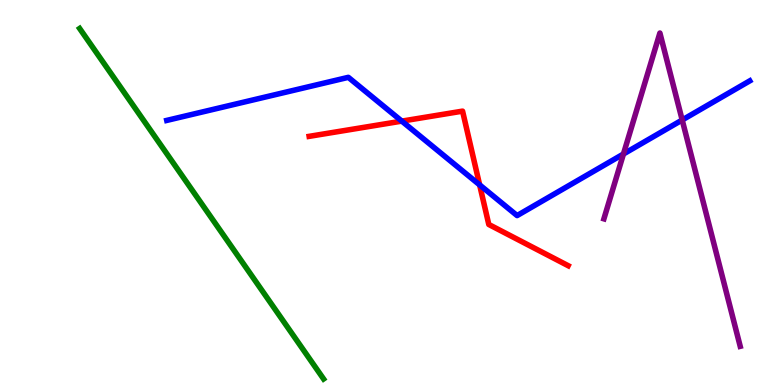[{'lines': ['blue', 'red'], 'intersections': [{'x': 5.18, 'y': 6.85}, {'x': 6.19, 'y': 5.2}]}, {'lines': ['green', 'red'], 'intersections': []}, {'lines': ['purple', 'red'], 'intersections': []}, {'lines': ['blue', 'green'], 'intersections': []}, {'lines': ['blue', 'purple'], 'intersections': [{'x': 8.04, 'y': 6.0}, {'x': 8.8, 'y': 6.88}]}, {'lines': ['green', 'purple'], 'intersections': []}]